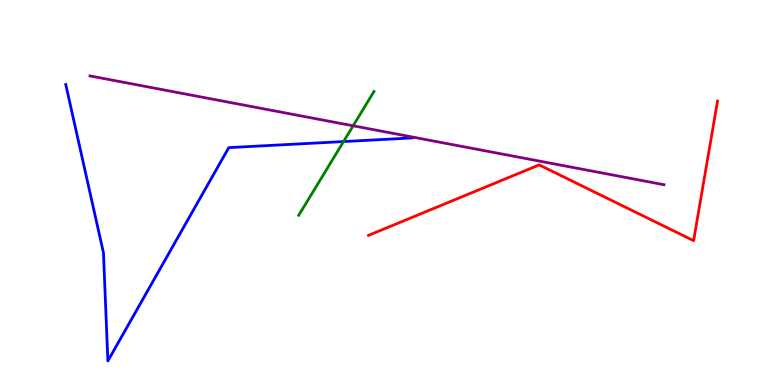[{'lines': ['blue', 'red'], 'intersections': []}, {'lines': ['green', 'red'], 'intersections': []}, {'lines': ['purple', 'red'], 'intersections': []}, {'lines': ['blue', 'green'], 'intersections': [{'x': 4.43, 'y': 6.32}]}, {'lines': ['blue', 'purple'], 'intersections': []}, {'lines': ['green', 'purple'], 'intersections': [{'x': 4.56, 'y': 6.73}]}]